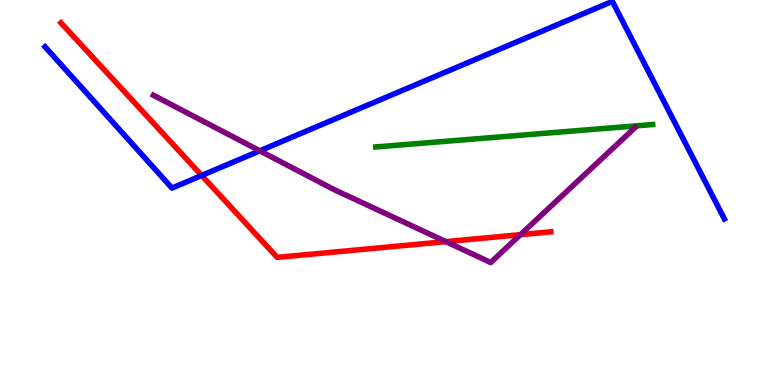[{'lines': ['blue', 'red'], 'intersections': [{'x': 2.6, 'y': 5.44}]}, {'lines': ['green', 'red'], 'intersections': []}, {'lines': ['purple', 'red'], 'intersections': [{'x': 5.75, 'y': 3.72}, {'x': 6.72, 'y': 3.9}]}, {'lines': ['blue', 'green'], 'intersections': []}, {'lines': ['blue', 'purple'], 'intersections': [{'x': 3.35, 'y': 6.08}]}, {'lines': ['green', 'purple'], 'intersections': []}]